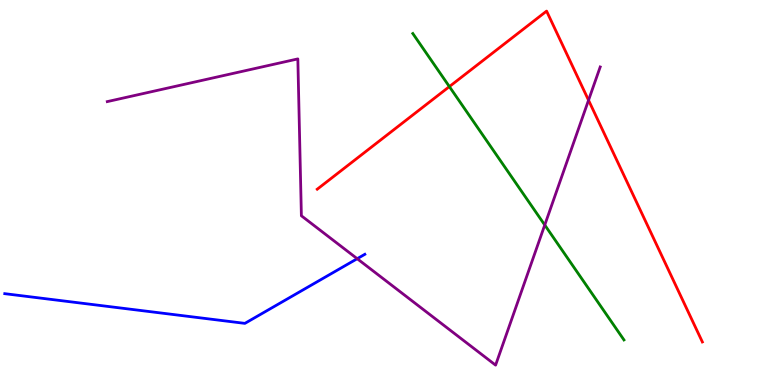[{'lines': ['blue', 'red'], 'intersections': []}, {'lines': ['green', 'red'], 'intersections': [{'x': 5.8, 'y': 7.75}]}, {'lines': ['purple', 'red'], 'intersections': [{'x': 7.59, 'y': 7.4}]}, {'lines': ['blue', 'green'], 'intersections': []}, {'lines': ['blue', 'purple'], 'intersections': [{'x': 4.61, 'y': 3.28}]}, {'lines': ['green', 'purple'], 'intersections': [{'x': 7.03, 'y': 4.16}]}]